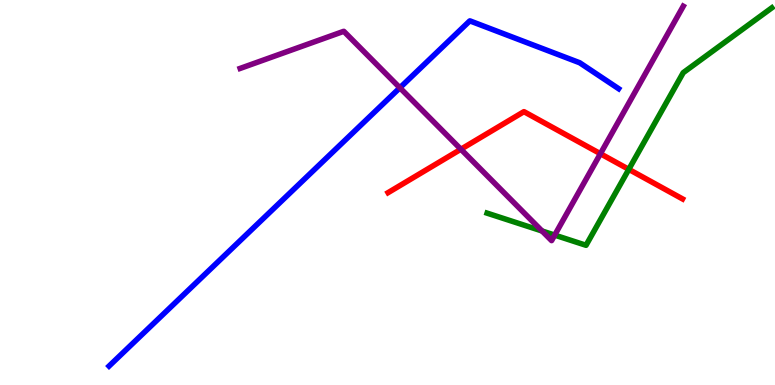[{'lines': ['blue', 'red'], 'intersections': []}, {'lines': ['green', 'red'], 'intersections': [{'x': 8.11, 'y': 5.6}]}, {'lines': ['purple', 'red'], 'intersections': [{'x': 5.95, 'y': 6.12}, {'x': 7.75, 'y': 6.01}]}, {'lines': ['blue', 'green'], 'intersections': []}, {'lines': ['blue', 'purple'], 'intersections': [{'x': 5.16, 'y': 7.72}]}, {'lines': ['green', 'purple'], 'intersections': [{'x': 6.99, 'y': 4.0}, {'x': 7.16, 'y': 3.89}]}]